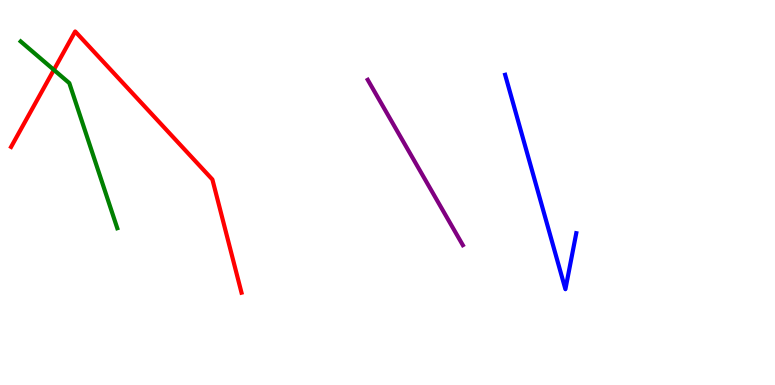[{'lines': ['blue', 'red'], 'intersections': []}, {'lines': ['green', 'red'], 'intersections': [{'x': 0.695, 'y': 8.19}]}, {'lines': ['purple', 'red'], 'intersections': []}, {'lines': ['blue', 'green'], 'intersections': []}, {'lines': ['blue', 'purple'], 'intersections': []}, {'lines': ['green', 'purple'], 'intersections': []}]